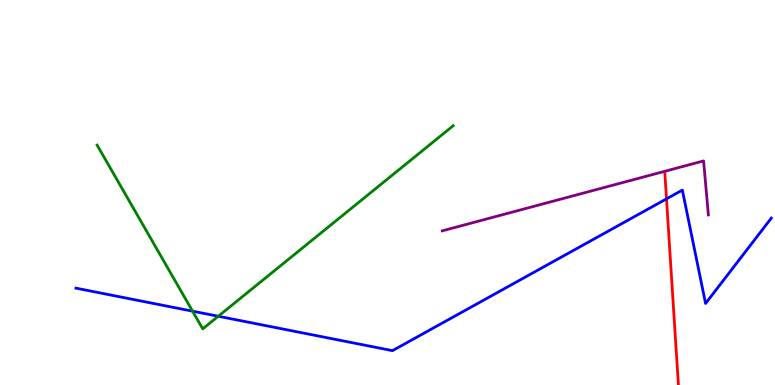[{'lines': ['blue', 'red'], 'intersections': [{'x': 8.6, 'y': 4.83}]}, {'lines': ['green', 'red'], 'intersections': []}, {'lines': ['purple', 'red'], 'intersections': []}, {'lines': ['blue', 'green'], 'intersections': [{'x': 2.48, 'y': 1.92}, {'x': 2.82, 'y': 1.79}]}, {'lines': ['blue', 'purple'], 'intersections': []}, {'lines': ['green', 'purple'], 'intersections': []}]